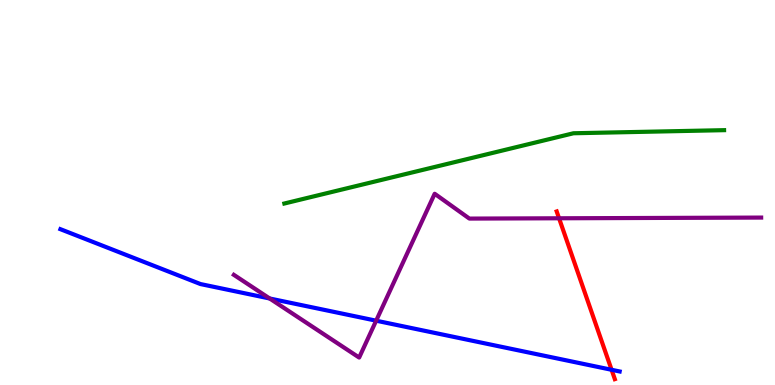[{'lines': ['blue', 'red'], 'intersections': [{'x': 7.89, 'y': 0.395}]}, {'lines': ['green', 'red'], 'intersections': []}, {'lines': ['purple', 'red'], 'intersections': [{'x': 7.21, 'y': 4.33}]}, {'lines': ['blue', 'green'], 'intersections': []}, {'lines': ['blue', 'purple'], 'intersections': [{'x': 3.48, 'y': 2.25}, {'x': 4.85, 'y': 1.67}]}, {'lines': ['green', 'purple'], 'intersections': []}]